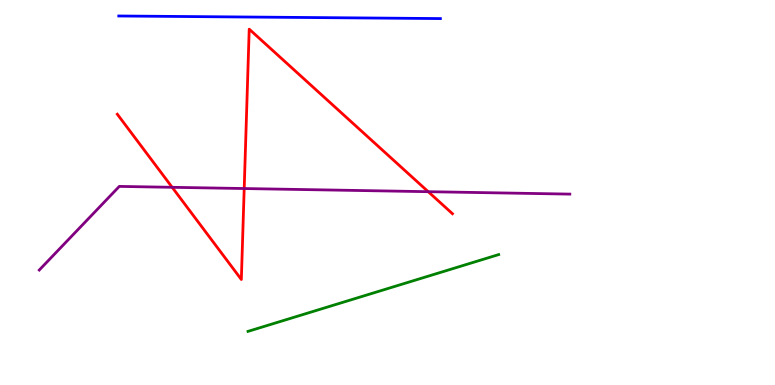[{'lines': ['blue', 'red'], 'intersections': []}, {'lines': ['green', 'red'], 'intersections': []}, {'lines': ['purple', 'red'], 'intersections': [{'x': 2.22, 'y': 5.13}, {'x': 3.15, 'y': 5.1}, {'x': 5.53, 'y': 5.02}]}, {'lines': ['blue', 'green'], 'intersections': []}, {'lines': ['blue', 'purple'], 'intersections': []}, {'lines': ['green', 'purple'], 'intersections': []}]